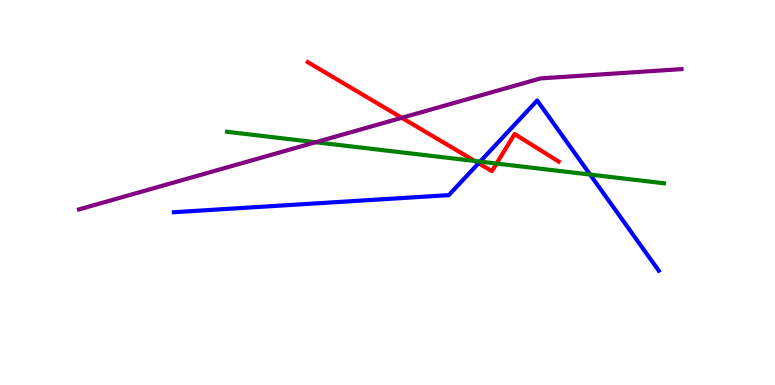[{'lines': ['blue', 'red'], 'intersections': [{'x': 6.18, 'y': 5.76}]}, {'lines': ['green', 'red'], 'intersections': [{'x': 6.13, 'y': 5.82}, {'x': 6.41, 'y': 5.75}]}, {'lines': ['purple', 'red'], 'intersections': [{'x': 5.18, 'y': 6.94}]}, {'lines': ['blue', 'green'], 'intersections': [{'x': 6.19, 'y': 5.8}, {'x': 7.61, 'y': 5.47}]}, {'lines': ['blue', 'purple'], 'intersections': []}, {'lines': ['green', 'purple'], 'intersections': [{'x': 4.07, 'y': 6.31}]}]